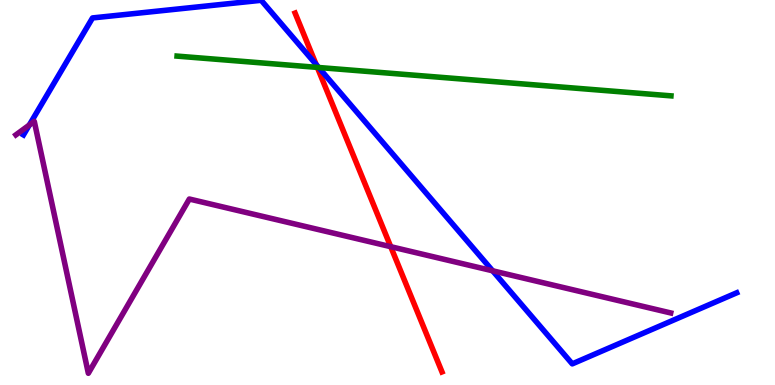[{'lines': ['blue', 'red'], 'intersections': [{'x': 4.08, 'y': 8.32}]}, {'lines': ['green', 'red'], 'intersections': [{'x': 4.09, 'y': 8.25}]}, {'lines': ['purple', 'red'], 'intersections': [{'x': 5.04, 'y': 3.59}]}, {'lines': ['blue', 'green'], 'intersections': [{'x': 4.11, 'y': 8.25}]}, {'lines': ['blue', 'purple'], 'intersections': [{'x': 0.378, 'y': 6.75}, {'x': 6.36, 'y': 2.97}]}, {'lines': ['green', 'purple'], 'intersections': []}]